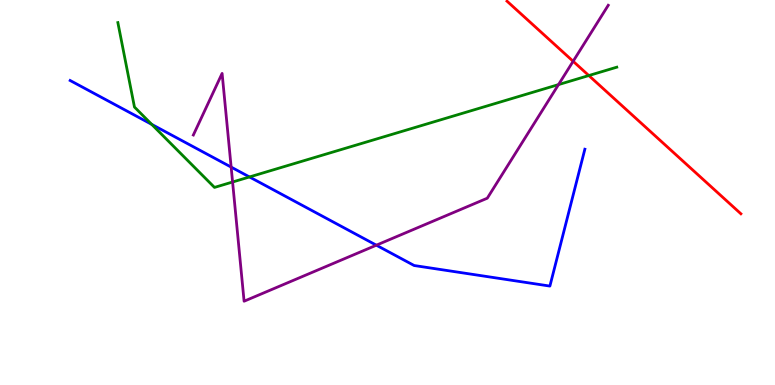[{'lines': ['blue', 'red'], 'intersections': []}, {'lines': ['green', 'red'], 'intersections': [{'x': 7.6, 'y': 8.04}]}, {'lines': ['purple', 'red'], 'intersections': [{'x': 7.4, 'y': 8.41}]}, {'lines': ['blue', 'green'], 'intersections': [{'x': 1.96, 'y': 6.77}, {'x': 3.22, 'y': 5.4}]}, {'lines': ['blue', 'purple'], 'intersections': [{'x': 2.98, 'y': 5.66}, {'x': 4.86, 'y': 3.63}]}, {'lines': ['green', 'purple'], 'intersections': [{'x': 3.0, 'y': 5.27}, {'x': 7.21, 'y': 7.8}]}]